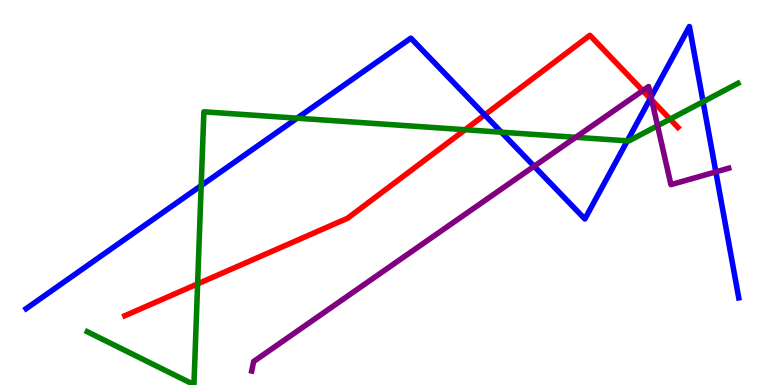[{'lines': ['blue', 'red'], 'intersections': [{'x': 6.25, 'y': 7.02}, {'x': 8.39, 'y': 7.44}]}, {'lines': ['green', 'red'], 'intersections': [{'x': 2.55, 'y': 2.63}, {'x': 6.0, 'y': 6.63}, {'x': 8.65, 'y': 6.9}]}, {'lines': ['purple', 'red'], 'intersections': [{'x': 8.29, 'y': 7.65}, {'x': 8.41, 'y': 7.4}]}, {'lines': ['blue', 'green'], 'intersections': [{'x': 2.6, 'y': 5.18}, {'x': 3.83, 'y': 6.93}, {'x': 6.47, 'y': 6.57}, {'x': 8.09, 'y': 6.34}, {'x': 9.07, 'y': 7.36}]}, {'lines': ['blue', 'purple'], 'intersections': [{'x': 6.89, 'y': 5.68}, {'x': 8.4, 'y': 7.48}, {'x': 9.24, 'y': 5.54}]}, {'lines': ['green', 'purple'], 'intersections': [{'x': 7.43, 'y': 6.43}, {'x': 8.48, 'y': 6.73}]}]